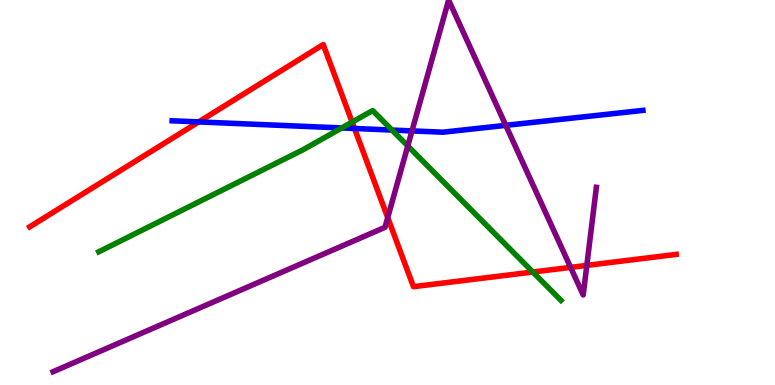[{'lines': ['blue', 'red'], 'intersections': [{'x': 2.56, 'y': 6.83}, {'x': 4.57, 'y': 6.66}]}, {'lines': ['green', 'red'], 'intersections': [{'x': 4.54, 'y': 6.83}, {'x': 6.88, 'y': 2.93}]}, {'lines': ['purple', 'red'], 'intersections': [{'x': 5.0, 'y': 4.35}, {'x': 7.36, 'y': 3.06}, {'x': 7.57, 'y': 3.11}]}, {'lines': ['blue', 'green'], 'intersections': [{'x': 4.41, 'y': 6.68}, {'x': 5.06, 'y': 6.62}]}, {'lines': ['blue', 'purple'], 'intersections': [{'x': 5.32, 'y': 6.6}, {'x': 6.53, 'y': 6.74}]}, {'lines': ['green', 'purple'], 'intersections': [{'x': 5.26, 'y': 6.21}]}]